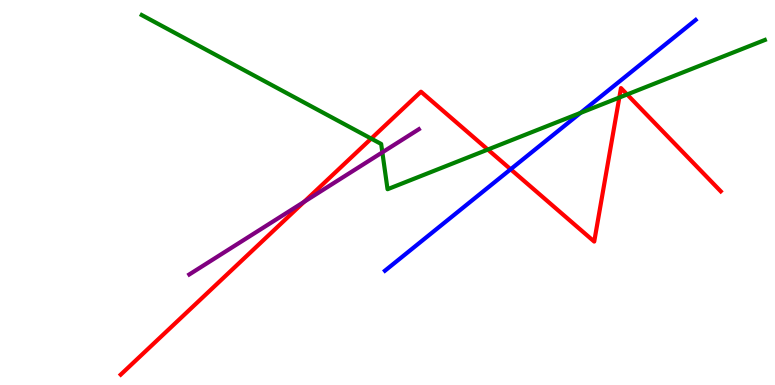[{'lines': ['blue', 'red'], 'intersections': [{'x': 6.59, 'y': 5.6}]}, {'lines': ['green', 'red'], 'intersections': [{'x': 4.79, 'y': 6.4}, {'x': 6.29, 'y': 6.12}, {'x': 7.99, 'y': 7.47}, {'x': 8.09, 'y': 7.55}]}, {'lines': ['purple', 'red'], 'intersections': [{'x': 3.92, 'y': 4.76}]}, {'lines': ['blue', 'green'], 'intersections': [{'x': 7.49, 'y': 7.07}]}, {'lines': ['blue', 'purple'], 'intersections': []}, {'lines': ['green', 'purple'], 'intersections': [{'x': 4.93, 'y': 6.04}]}]